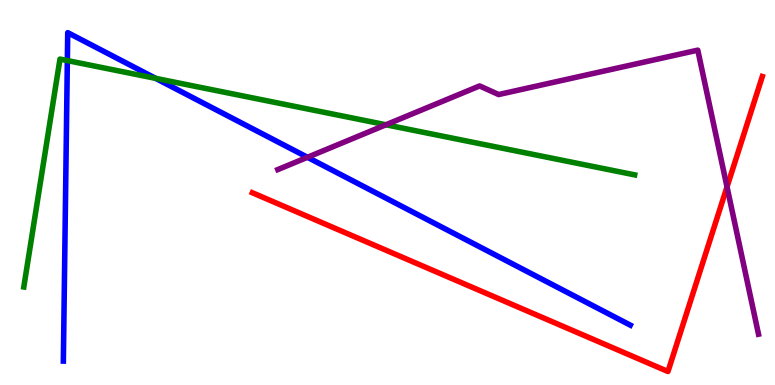[{'lines': ['blue', 'red'], 'intersections': []}, {'lines': ['green', 'red'], 'intersections': []}, {'lines': ['purple', 'red'], 'intersections': [{'x': 9.38, 'y': 5.15}]}, {'lines': ['blue', 'green'], 'intersections': [{'x': 0.869, 'y': 8.43}, {'x': 2.01, 'y': 7.96}]}, {'lines': ['blue', 'purple'], 'intersections': [{'x': 3.97, 'y': 5.91}]}, {'lines': ['green', 'purple'], 'intersections': [{'x': 4.98, 'y': 6.76}]}]